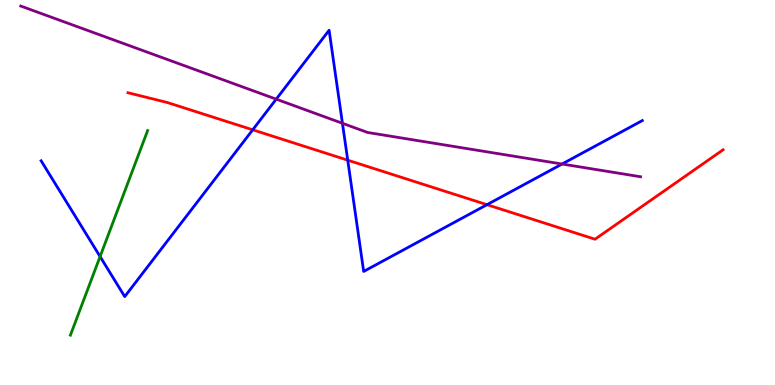[{'lines': ['blue', 'red'], 'intersections': [{'x': 3.26, 'y': 6.63}, {'x': 4.49, 'y': 5.84}, {'x': 6.28, 'y': 4.68}]}, {'lines': ['green', 'red'], 'intersections': []}, {'lines': ['purple', 'red'], 'intersections': []}, {'lines': ['blue', 'green'], 'intersections': [{'x': 1.29, 'y': 3.34}]}, {'lines': ['blue', 'purple'], 'intersections': [{'x': 3.56, 'y': 7.42}, {'x': 4.42, 'y': 6.8}, {'x': 7.25, 'y': 5.74}]}, {'lines': ['green', 'purple'], 'intersections': []}]